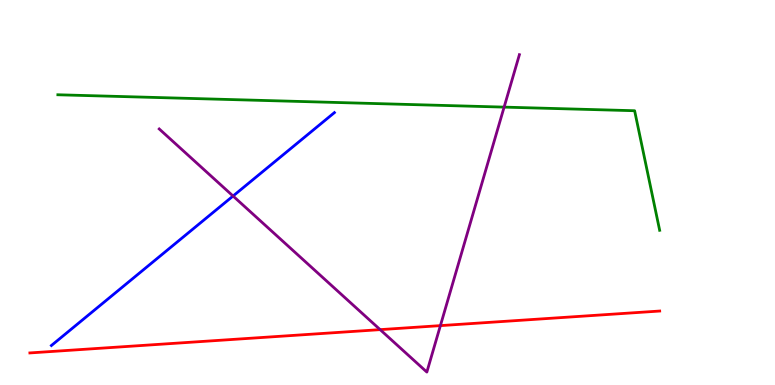[{'lines': ['blue', 'red'], 'intersections': []}, {'lines': ['green', 'red'], 'intersections': []}, {'lines': ['purple', 'red'], 'intersections': [{'x': 4.9, 'y': 1.44}, {'x': 5.68, 'y': 1.54}]}, {'lines': ['blue', 'green'], 'intersections': []}, {'lines': ['blue', 'purple'], 'intersections': [{'x': 3.01, 'y': 4.91}]}, {'lines': ['green', 'purple'], 'intersections': [{'x': 6.5, 'y': 7.22}]}]